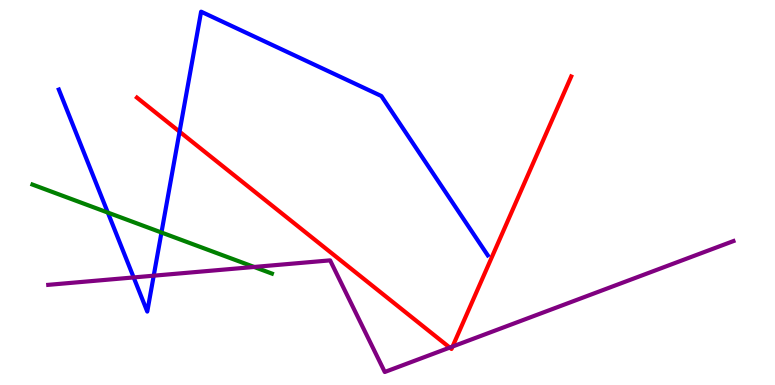[{'lines': ['blue', 'red'], 'intersections': [{'x': 2.32, 'y': 6.58}]}, {'lines': ['green', 'red'], 'intersections': []}, {'lines': ['purple', 'red'], 'intersections': [{'x': 5.8, 'y': 0.972}, {'x': 5.84, 'y': 0.999}]}, {'lines': ['blue', 'green'], 'intersections': [{'x': 1.39, 'y': 4.48}, {'x': 2.08, 'y': 3.96}]}, {'lines': ['blue', 'purple'], 'intersections': [{'x': 1.72, 'y': 2.79}, {'x': 1.98, 'y': 2.84}]}, {'lines': ['green', 'purple'], 'intersections': [{'x': 3.28, 'y': 3.07}]}]